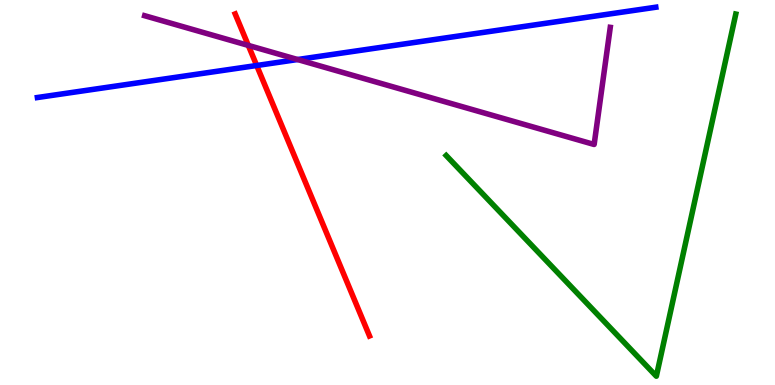[{'lines': ['blue', 'red'], 'intersections': [{'x': 3.31, 'y': 8.3}]}, {'lines': ['green', 'red'], 'intersections': []}, {'lines': ['purple', 'red'], 'intersections': [{'x': 3.2, 'y': 8.82}]}, {'lines': ['blue', 'green'], 'intersections': []}, {'lines': ['blue', 'purple'], 'intersections': [{'x': 3.84, 'y': 8.45}]}, {'lines': ['green', 'purple'], 'intersections': []}]